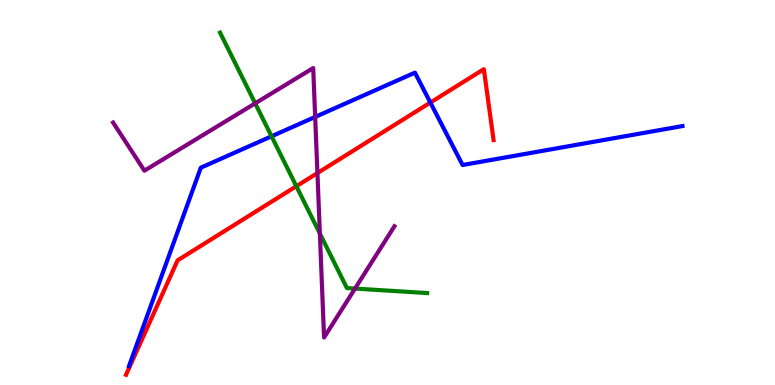[{'lines': ['blue', 'red'], 'intersections': [{'x': 5.55, 'y': 7.34}]}, {'lines': ['green', 'red'], 'intersections': [{'x': 3.82, 'y': 5.16}]}, {'lines': ['purple', 'red'], 'intersections': [{'x': 4.1, 'y': 5.5}]}, {'lines': ['blue', 'green'], 'intersections': [{'x': 3.5, 'y': 6.46}]}, {'lines': ['blue', 'purple'], 'intersections': [{'x': 4.07, 'y': 6.96}]}, {'lines': ['green', 'purple'], 'intersections': [{'x': 3.29, 'y': 7.32}, {'x': 4.13, 'y': 3.93}, {'x': 4.58, 'y': 2.5}]}]